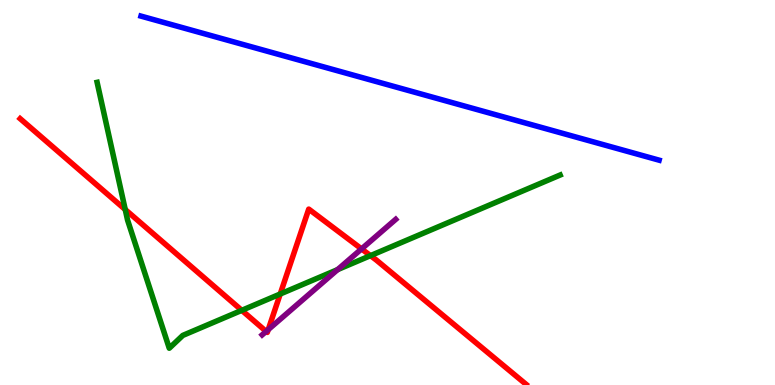[{'lines': ['blue', 'red'], 'intersections': []}, {'lines': ['green', 'red'], 'intersections': [{'x': 1.62, 'y': 4.56}, {'x': 3.12, 'y': 1.94}, {'x': 3.62, 'y': 2.36}, {'x': 4.78, 'y': 3.36}]}, {'lines': ['purple', 'red'], 'intersections': [{'x': 3.43, 'y': 1.39}, {'x': 3.46, 'y': 1.44}, {'x': 4.67, 'y': 3.53}]}, {'lines': ['blue', 'green'], 'intersections': []}, {'lines': ['blue', 'purple'], 'intersections': []}, {'lines': ['green', 'purple'], 'intersections': [{'x': 4.36, 'y': 3.0}]}]